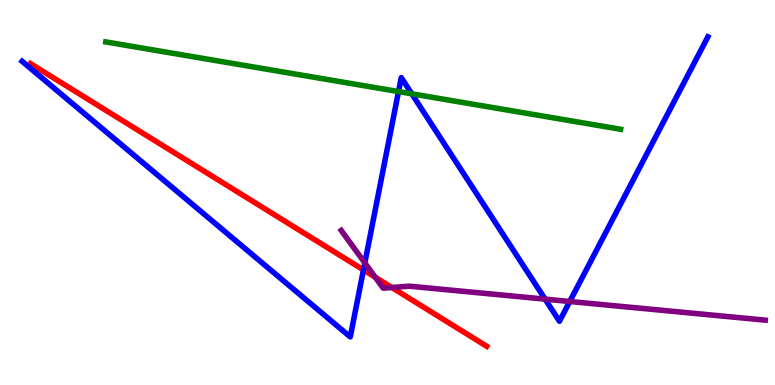[{'lines': ['blue', 'red'], 'intersections': [{'x': 4.69, 'y': 2.99}]}, {'lines': ['green', 'red'], 'intersections': []}, {'lines': ['purple', 'red'], 'intersections': [{'x': 4.84, 'y': 2.8}, {'x': 5.06, 'y': 2.53}]}, {'lines': ['blue', 'green'], 'intersections': [{'x': 5.14, 'y': 7.62}, {'x': 5.31, 'y': 7.56}]}, {'lines': ['blue', 'purple'], 'intersections': [{'x': 4.71, 'y': 3.17}, {'x': 7.03, 'y': 2.23}, {'x': 7.35, 'y': 2.17}]}, {'lines': ['green', 'purple'], 'intersections': []}]